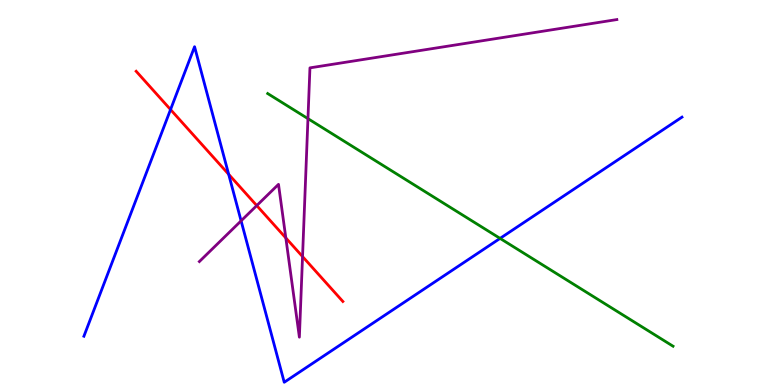[{'lines': ['blue', 'red'], 'intersections': [{'x': 2.2, 'y': 7.15}, {'x': 2.95, 'y': 5.47}]}, {'lines': ['green', 'red'], 'intersections': []}, {'lines': ['purple', 'red'], 'intersections': [{'x': 3.31, 'y': 4.66}, {'x': 3.69, 'y': 3.82}, {'x': 3.9, 'y': 3.34}]}, {'lines': ['blue', 'green'], 'intersections': [{'x': 6.45, 'y': 3.81}]}, {'lines': ['blue', 'purple'], 'intersections': [{'x': 3.11, 'y': 4.26}]}, {'lines': ['green', 'purple'], 'intersections': [{'x': 3.97, 'y': 6.92}]}]